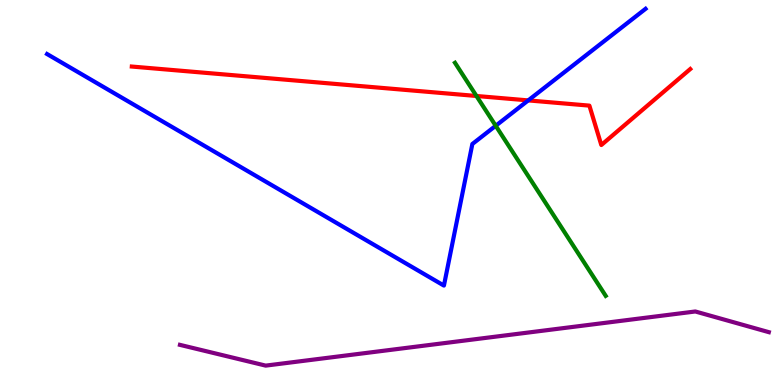[{'lines': ['blue', 'red'], 'intersections': [{'x': 6.82, 'y': 7.39}]}, {'lines': ['green', 'red'], 'intersections': [{'x': 6.15, 'y': 7.51}]}, {'lines': ['purple', 'red'], 'intersections': []}, {'lines': ['blue', 'green'], 'intersections': [{'x': 6.4, 'y': 6.73}]}, {'lines': ['blue', 'purple'], 'intersections': []}, {'lines': ['green', 'purple'], 'intersections': []}]